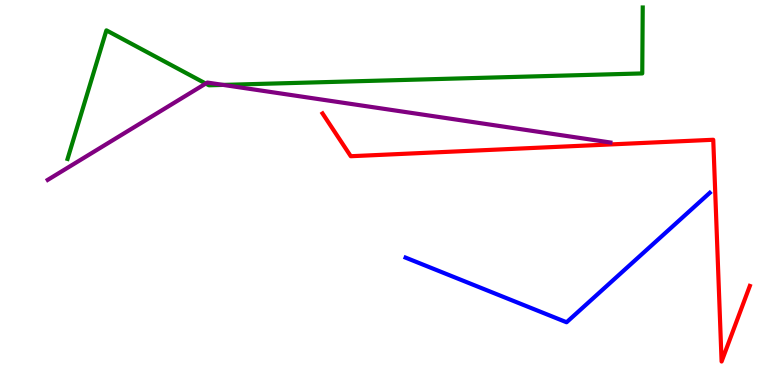[{'lines': ['blue', 'red'], 'intersections': []}, {'lines': ['green', 'red'], 'intersections': []}, {'lines': ['purple', 'red'], 'intersections': []}, {'lines': ['blue', 'green'], 'intersections': []}, {'lines': ['blue', 'purple'], 'intersections': []}, {'lines': ['green', 'purple'], 'intersections': [{'x': 2.65, 'y': 7.83}, {'x': 2.88, 'y': 7.79}]}]